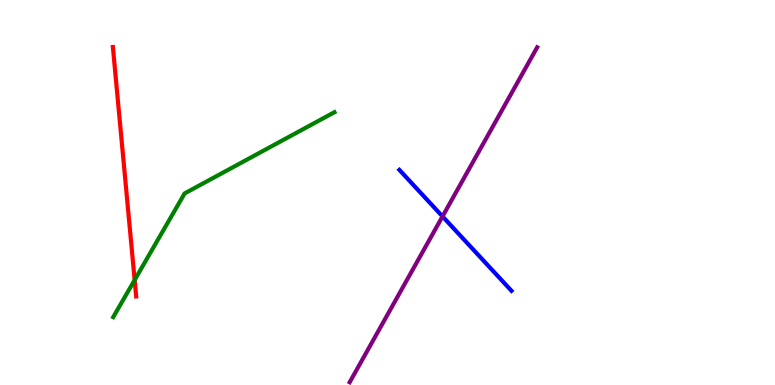[{'lines': ['blue', 'red'], 'intersections': []}, {'lines': ['green', 'red'], 'intersections': [{'x': 1.74, 'y': 2.73}]}, {'lines': ['purple', 'red'], 'intersections': []}, {'lines': ['blue', 'green'], 'intersections': []}, {'lines': ['blue', 'purple'], 'intersections': [{'x': 5.71, 'y': 4.38}]}, {'lines': ['green', 'purple'], 'intersections': []}]